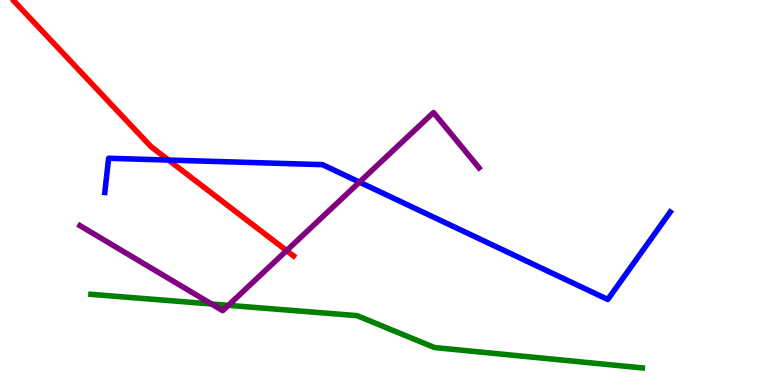[{'lines': ['blue', 'red'], 'intersections': [{'x': 2.17, 'y': 5.84}]}, {'lines': ['green', 'red'], 'intersections': []}, {'lines': ['purple', 'red'], 'intersections': [{'x': 3.7, 'y': 3.49}]}, {'lines': ['blue', 'green'], 'intersections': []}, {'lines': ['blue', 'purple'], 'intersections': [{'x': 4.64, 'y': 5.27}]}, {'lines': ['green', 'purple'], 'intersections': [{'x': 2.73, 'y': 2.1}, {'x': 2.95, 'y': 2.07}]}]